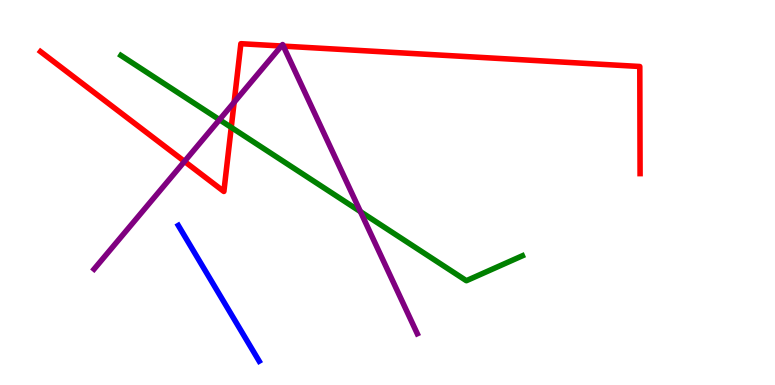[{'lines': ['blue', 'red'], 'intersections': []}, {'lines': ['green', 'red'], 'intersections': [{'x': 2.98, 'y': 6.69}]}, {'lines': ['purple', 'red'], 'intersections': [{'x': 2.38, 'y': 5.81}, {'x': 3.02, 'y': 7.34}, {'x': 3.63, 'y': 8.8}, {'x': 3.66, 'y': 8.8}]}, {'lines': ['blue', 'green'], 'intersections': []}, {'lines': ['blue', 'purple'], 'intersections': []}, {'lines': ['green', 'purple'], 'intersections': [{'x': 2.83, 'y': 6.89}, {'x': 4.65, 'y': 4.5}]}]